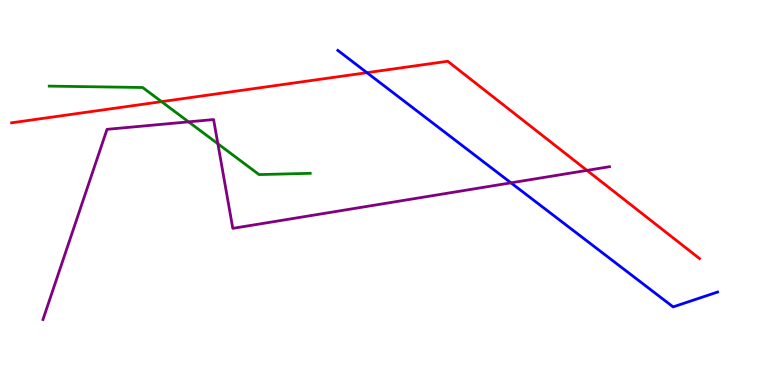[{'lines': ['blue', 'red'], 'intersections': [{'x': 4.73, 'y': 8.11}]}, {'lines': ['green', 'red'], 'intersections': [{'x': 2.08, 'y': 7.36}]}, {'lines': ['purple', 'red'], 'intersections': [{'x': 7.57, 'y': 5.57}]}, {'lines': ['blue', 'green'], 'intersections': []}, {'lines': ['blue', 'purple'], 'intersections': [{'x': 6.59, 'y': 5.25}]}, {'lines': ['green', 'purple'], 'intersections': [{'x': 2.43, 'y': 6.84}, {'x': 2.81, 'y': 6.27}]}]